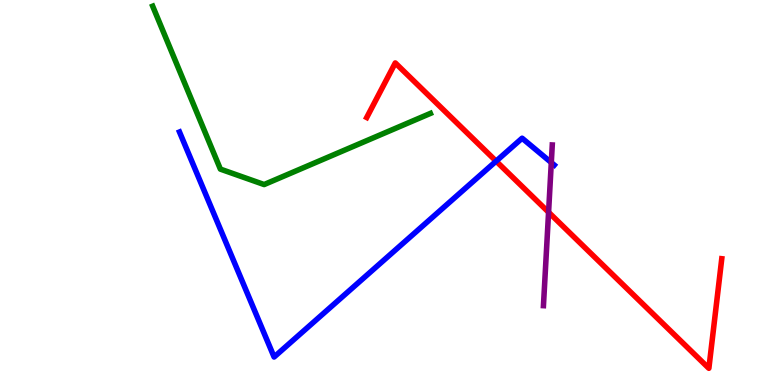[{'lines': ['blue', 'red'], 'intersections': [{'x': 6.4, 'y': 5.81}]}, {'lines': ['green', 'red'], 'intersections': []}, {'lines': ['purple', 'red'], 'intersections': [{'x': 7.08, 'y': 4.49}]}, {'lines': ['blue', 'green'], 'intersections': []}, {'lines': ['blue', 'purple'], 'intersections': [{'x': 7.11, 'y': 5.78}]}, {'lines': ['green', 'purple'], 'intersections': []}]